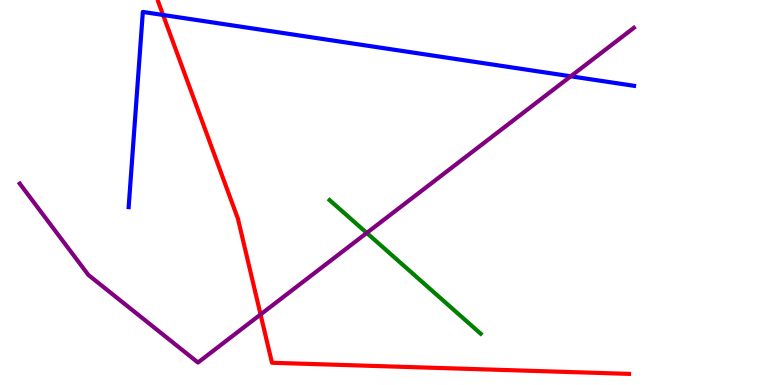[{'lines': ['blue', 'red'], 'intersections': [{'x': 2.1, 'y': 9.61}]}, {'lines': ['green', 'red'], 'intersections': []}, {'lines': ['purple', 'red'], 'intersections': [{'x': 3.36, 'y': 1.83}]}, {'lines': ['blue', 'green'], 'intersections': []}, {'lines': ['blue', 'purple'], 'intersections': [{'x': 7.36, 'y': 8.02}]}, {'lines': ['green', 'purple'], 'intersections': [{'x': 4.73, 'y': 3.95}]}]